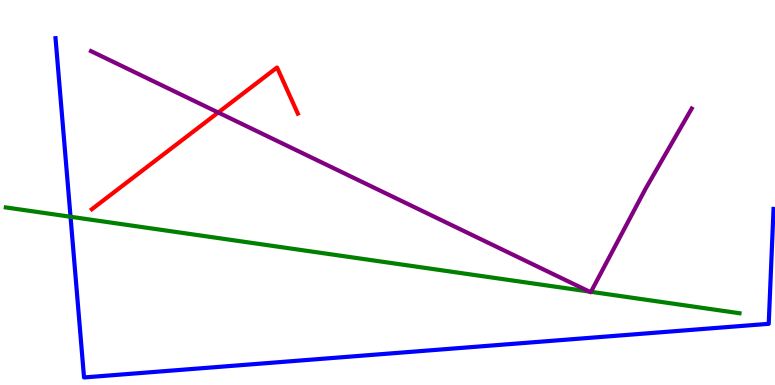[{'lines': ['blue', 'red'], 'intersections': []}, {'lines': ['green', 'red'], 'intersections': []}, {'lines': ['purple', 'red'], 'intersections': [{'x': 2.82, 'y': 7.08}]}, {'lines': ['blue', 'green'], 'intersections': [{'x': 0.91, 'y': 4.37}]}, {'lines': ['blue', 'purple'], 'intersections': []}, {'lines': ['green', 'purple'], 'intersections': [{'x': 7.6, 'y': 2.43}, {'x': 7.63, 'y': 2.42}]}]